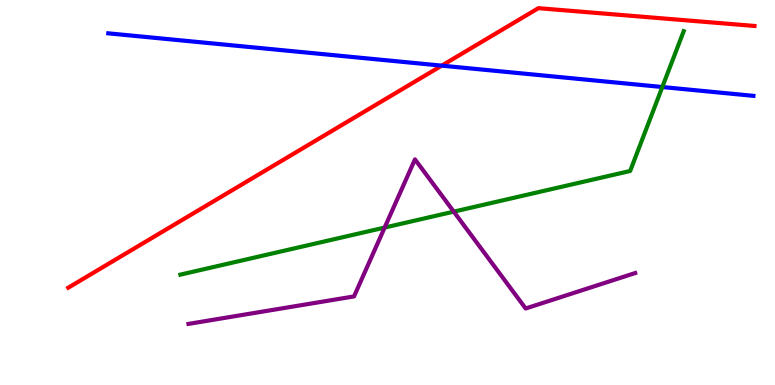[{'lines': ['blue', 'red'], 'intersections': [{'x': 5.7, 'y': 8.29}]}, {'lines': ['green', 'red'], 'intersections': []}, {'lines': ['purple', 'red'], 'intersections': []}, {'lines': ['blue', 'green'], 'intersections': [{'x': 8.55, 'y': 7.74}]}, {'lines': ['blue', 'purple'], 'intersections': []}, {'lines': ['green', 'purple'], 'intersections': [{'x': 4.96, 'y': 4.09}, {'x': 5.86, 'y': 4.5}]}]